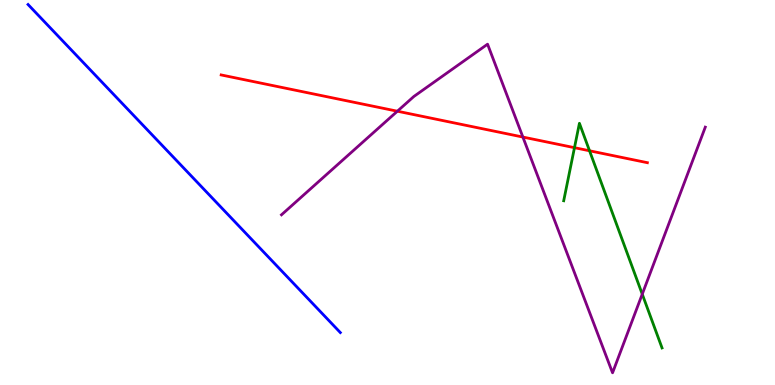[{'lines': ['blue', 'red'], 'intersections': []}, {'lines': ['green', 'red'], 'intersections': [{'x': 7.41, 'y': 6.16}, {'x': 7.61, 'y': 6.08}]}, {'lines': ['purple', 'red'], 'intersections': [{'x': 5.13, 'y': 7.11}, {'x': 6.75, 'y': 6.44}]}, {'lines': ['blue', 'green'], 'intersections': []}, {'lines': ['blue', 'purple'], 'intersections': []}, {'lines': ['green', 'purple'], 'intersections': [{'x': 8.29, 'y': 2.36}]}]